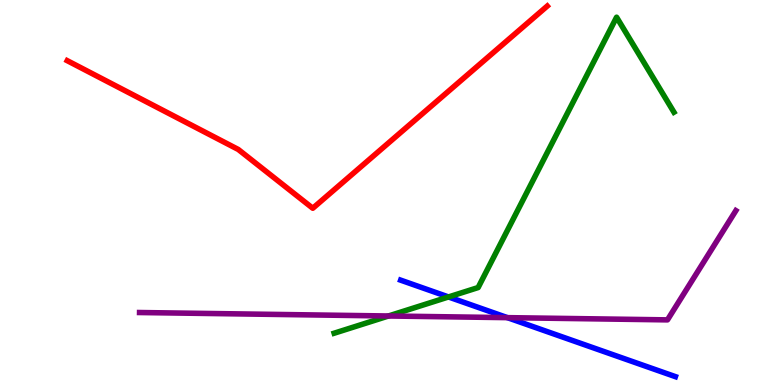[{'lines': ['blue', 'red'], 'intersections': []}, {'lines': ['green', 'red'], 'intersections': []}, {'lines': ['purple', 'red'], 'intersections': []}, {'lines': ['blue', 'green'], 'intersections': [{'x': 5.79, 'y': 2.29}]}, {'lines': ['blue', 'purple'], 'intersections': [{'x': 6.55, 'y': 1.75}]}, {'lines': ['green', 'purple'], 'intersections': [{'x': 5.01, 'y': 1.79}]}]